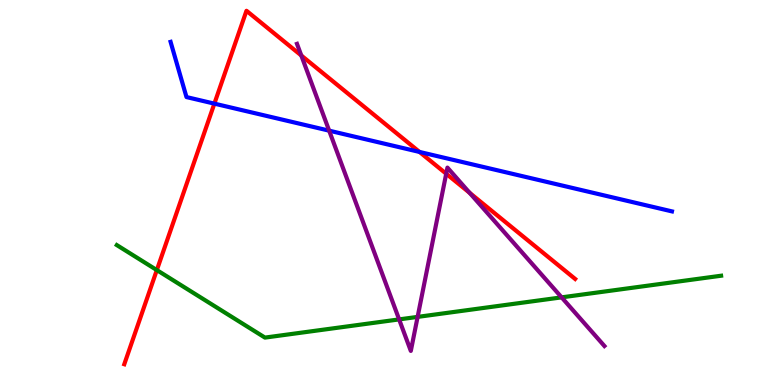[{'lines': ['blue', 'red'], 'intersections': [{'x': 2.77, 'y': 7.31}, {'x': 5.41, 'y': 6.05}]}, {'lines': ['green', 'red'], 'intersections': [{'x': 2.02, 'y': 2.98}]}, {'lines': ['purple', 'red'], 'intersections': [{'x': 3.89, 'y': 8.56}, {'x': 5.76, 'y': 5.49}, {'x': 6.06, 'y': 4.99}]}, {'lines': ['blue', 'green'], 'intersections': []}, {'lines': ['blue', 'purple'], 'intersections': [{'x': 4.25, 'y': 6.61}]}, {'lines': ['green', 'purple'], 'intersections': [{'x': 5.15, 'y': 1.7}, {'x': 5.39, 'y': 1.77}, {'x': 7.25, 'y': 2.28}]}]